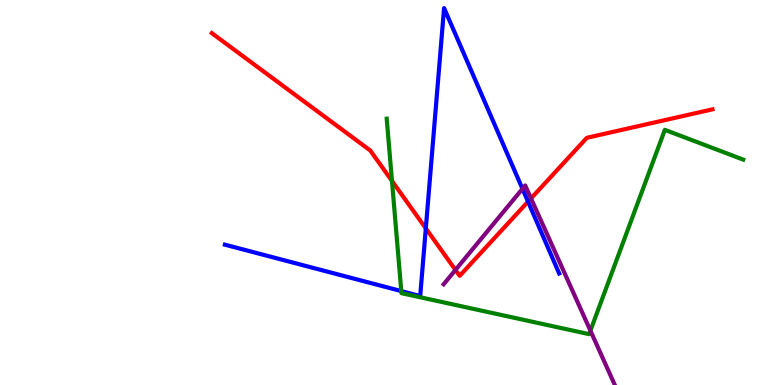[{'lines': ['blue', 'red'], 'intersections': [{'x': 5.49, 'y': 4.07}, {'x': 6.81, 'y': 4.76}]}, {'lines': ['green', 'red'], 'intersections': [{'x': 5.06, 'y': 5.3}]}, {'lines': ['purple', 'red'], 'intersections': [{'x': 5.88, 'y': 2.99}, {'x': 6.85, 'y': 4.85}]}, {'lines': ['blue', 'green'], 'intersections': [{'x': 5.18, 'y': 2.44}]}, {'lines': ['blue', 'purple'], 'intersections': [{'x': 6.74, 'y': 5.1}]}, {'lines': ['green', 'purple'], 'intersections': [{'x': 7.62, 'y': 1.41}]}]